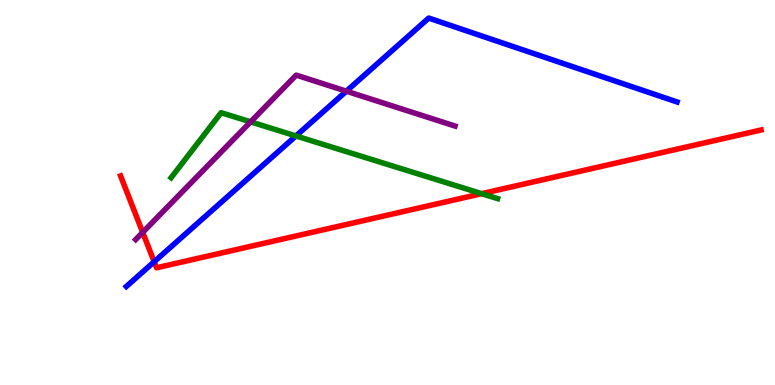[{'lines': ['blue', 'red'], 'intersections': [{'x': 1.99, 'y': 3.2}]}, {'lines': ['green', 'red'], 'intersections': [{'x': 6.22, 'y': 4.97}]}, {'lines': ['purple', 'red'], 'intersections': [{'x': 1.84, 'y': 3.96}]}, {'lines': ['blue', 'green'], 'intersections': [{'x': 3.82, 'y': 6.47}]}, {'lines': ['blue', 'purple'], 'intersections': [{'x': 4.47, 'y': 7.63}]}, {'lines': ['green', 'purple'], 'intersections': [{'x': 3.23, 'y': 6.83}]}]